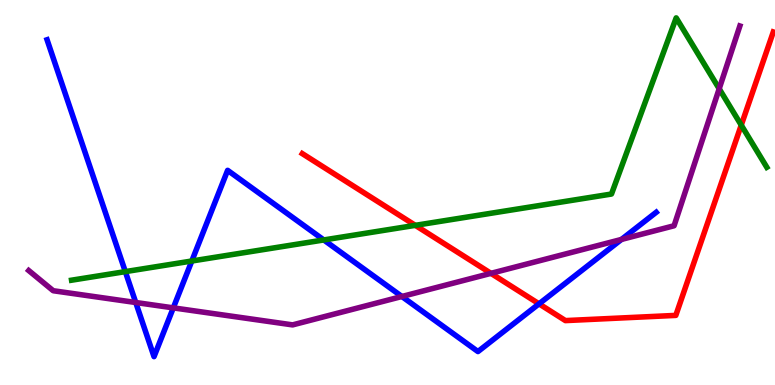[{'lines': ['blue', 'red'], 'intersections': [{'x': 6.96, 'y': 2.11}]}, {'lines': ['green', 'red'], 'intersections': [{'x': 5.36, 'y': 4.15}, {'x': 9.56, 'y': 6.75}]}, {'lines': ['purple', 'red'], 'intersections': [{'x': 6.33, 'y': 2.9}]}, {'lines': ['blue', 'green'], 'intersections': [{'x': 1.62, 'y': 2.94}, {'x': 2.47, 'y': 3.22}, {'x': 4.18, 'y': 3.77}]}, {'lines': ['blue', 'purple'], 'intersections': [{'x': 1.75, 'y': 2.14}, {'x': 2.24, 'y': 2.0}, {'x': 5.19, 'y': 2.3}, {'x': 8.02, 'y': 3.78}]}, {'lines': ['green', 'purple'], 'intersections': [{'x': 9.28, 'y': 7.69}]}]